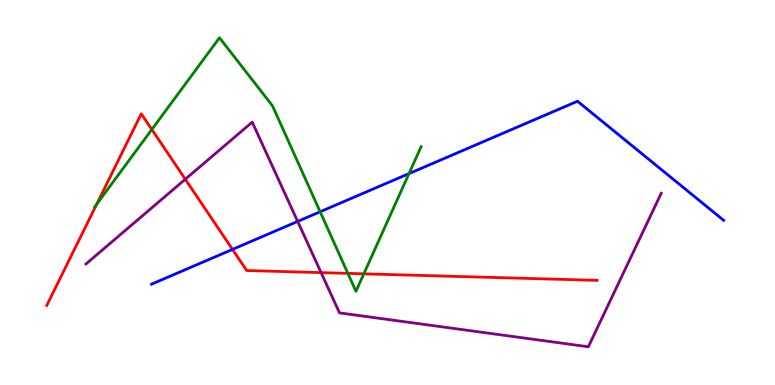[{'lines': ['blue', 'red'], 'intersections': [{'x': 3.0, 'y': 3.52}]}, {'lines': ['green', 'red'], 'intersections': [{'x': 1.25, 'y': 4.7}, {'x': 1.96, 'y': 6.64}, {'x': 4.49, 'y': 2.9}, {'x': 4.69, 'y': 2.89}]}, {'lines': ['purple', 'red'], 'intersections': [{'x': 2.39, 'y': 5.34}, {'x': 4.14, 'y': 2.92}]}, {'lines': ['blue', 'green'], 'intersections': [{'x': 4.13, 'y': 4.5}, {'x': 5.28, 'y': 5.49}]}, {'lines': ['blue', 'purple'], 'intersections': [{'x': 3.84, 'y': 4.25}]}, {'lines': ['green', 'purple'], 'intersections': []}]